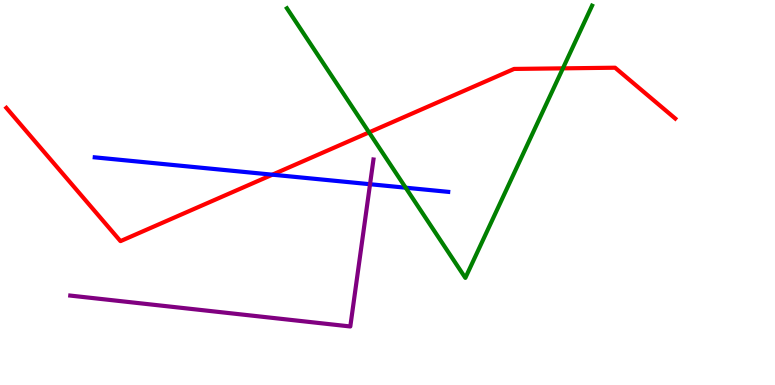[{'lines': ['blue', 'red'], 'intersections': [{'x': 3.51, 'y': 5.46}]}, {'lines': ['green', 'red'], 'intersections': [{'x': 4.76, 'y': 6.56}, {'x': 7.26, 'y': 8.22}]}, {'lines': ['purple', 'red'], 'intersections': []}, {'lines': ['blue', 'green'], 'intersections': [{'x': 5.23, 'y': 5.12}]}, {'lines': ['blue', 'purple'], 'intersections': [{'x': 4.77, 'y': 5.22}]}, {'lines': ['green', 'purple'], 'intersections': []}]